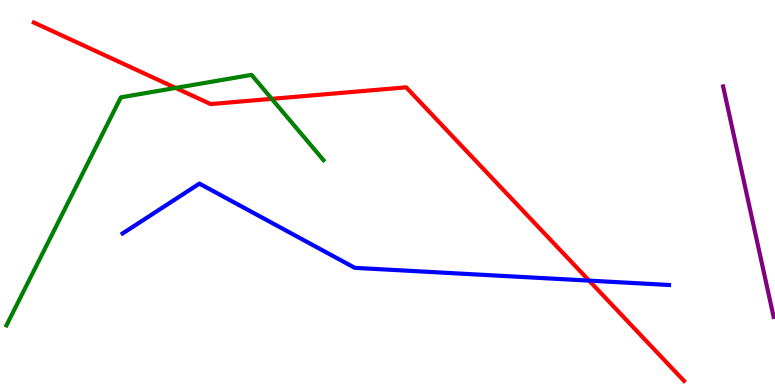[{'lines': ['blue', 'red'], 'intersections': [{'x': 7.6, 'y': 2.71}]}, {'lines': ['green', 'red'], 'intersections': [{'x': 2.27, 'y': 7.72}, {'x': 3.51, 'y': 7.43}]}, {'lines': ['purple', 'red'], 'intersections': []}, {'lines': ['blue', 'green'], 'intersections': []}, {'lines': ['blue', 'purple'], 'intersections': []}, {'lines': ['green', 'purple'], 'intersections': []}]